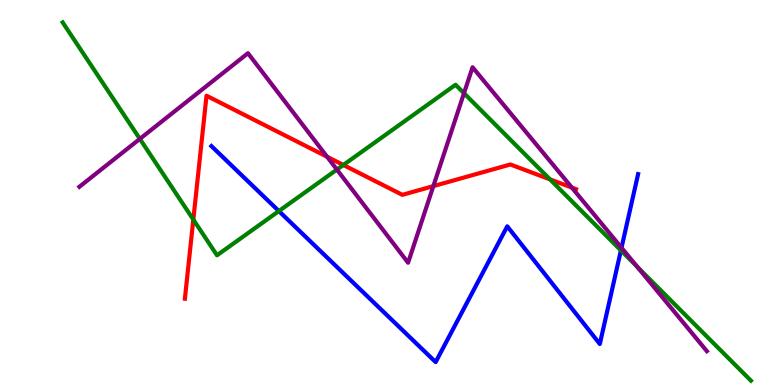[{'lines': ['blue', 'red'], 'intersections': []}, {'lines': ['green', 'red'], 'intersections': [{'x': 2.49, 'y': 4.3}, {'x': 4.43, 'y': 5.71}, {'x': 7.1, 'y': 5.34}]}, {'lines': ['purple', 'red'], 'intersections': [{'x': 4.22, 'y': 5.93}, {'x': 5.59, 'y': 5.17}, {'x': 7.38, 'y': 5.13}]}, {'lines': ['blue', 'green'], 'intersections': [{'x': 3.6, 'y': 4.52}, {'x': 8.01, 'y': 3.5}]}, {'lines': ['blue', 'purple'], 'intersections': [{'x': 8.02, 'y': 3.57}]}, {'lines': ['green', 'purple'], 'intersections': [{'x': 1.8, 'y': 6.39}, {'x': 4.35, 'y': 5.6}, {'x': 5.99, 'y': 7.58}, {'x': 8.22, 'y': 3.08}]}]